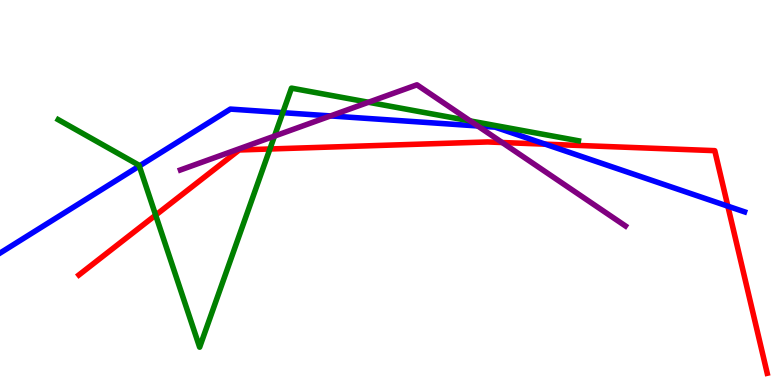[{'lines': ['blue', 'red'], 'intersections': [{'x': 7.04, 'y': 6.26}, {'x': 9.39, 'y': 4.64}]}, {'lines': ['green', 'red'], 'intersections': [{'x': 2.01, 'y': 4.41}, {'x': 3.48, 'y': 6.13}]}, {'lines': ['purple', 'red'], 'intersections': [{'x': 6.48, 'y': 6.3}]}, {'lines': ['blue', 'green'], 'intersections': [{'x': 1.8, 'y': 5.69}, {'x': 3.65, 'y': 7.07}]}, {'lines': ['blue', 'purple'], 'intersections': [{'x': 4.27, 'y': 6.99}, {'x': 6.16, 'y': 6.73}]}, {'lines': ['green', 'purple'], 'intersections': [{'x': 3.54, 'y': 6.46}, {'x': 4.75, 'y': 7.34}, {'x': 6.07, 'y': 6.86}]}]